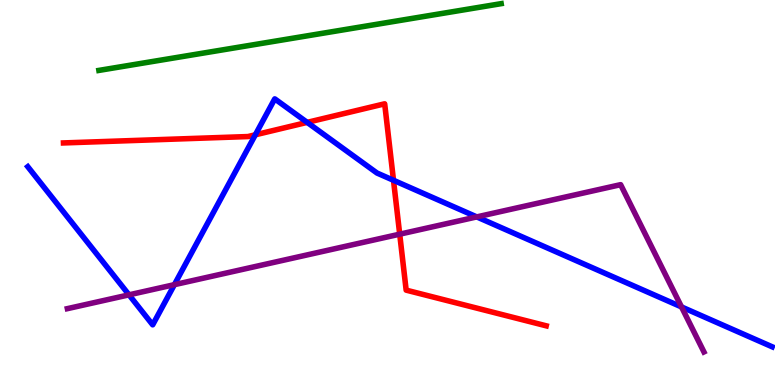[{'lines': ['blue', 'red'], 'intersections': [{'x': 3.29, 'y': 6.5}, {'x': 3.96, 'y': 6.82}, {'x': 5.08, 'y': 5.32}]}, {'lines': ['green', 'red'], 'intersections': []}, {'lines': ['purple', 'red'], 'intersections': [{'x': 5.16, 'y': 3.92}]}, {'lines': ['blue', 'green'], 'intersections': []}, {'lines': ['blue', 'purple'], 'intersections': [{'x': 1.66, 'y': 2.34}, {'x': 2.25, 'y': 2.61}, {'x': 6.15, 'y': 4.37}, {'x': 8.79, 'y': 2.03}]}, {'lines': ['green', 'purple'], 'intersections': []}]